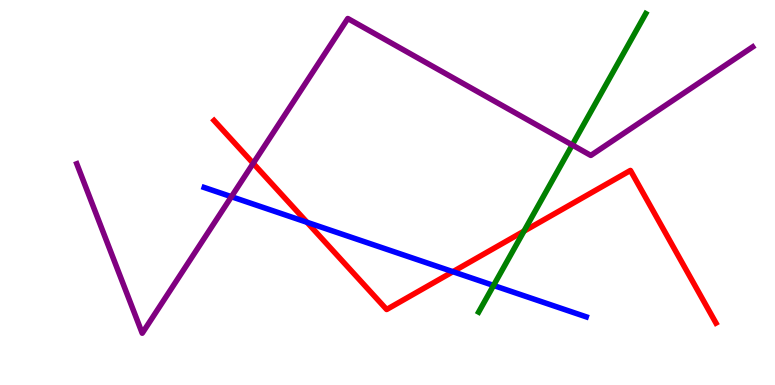[{'lines': ['blue', 'red'], 'intersections': [{'x': 3.96, 'y': 4.23}, {'x': 5.84, 'y': 2.94}]}, {'lines': ['green', 'red'], 'intersections': [{'x': 6.76, 'y': 4.0}]}, {'lines': ['purple', 'red'], 'intersections': [{'x': 3.27, 'y': 5.76}]}, {'lines': ['blue', 'green'], 'intersections': [{'x': 6.37, 'y': 2.59}]}, {'lines': ['blue', 'purple'], 'intersections': [{'x': 2.99, 'y': 4.89}]}, {'lines': ['green', 'purple'], 'intersections': [{'x': 7.38, 'y': 6.23}]}]